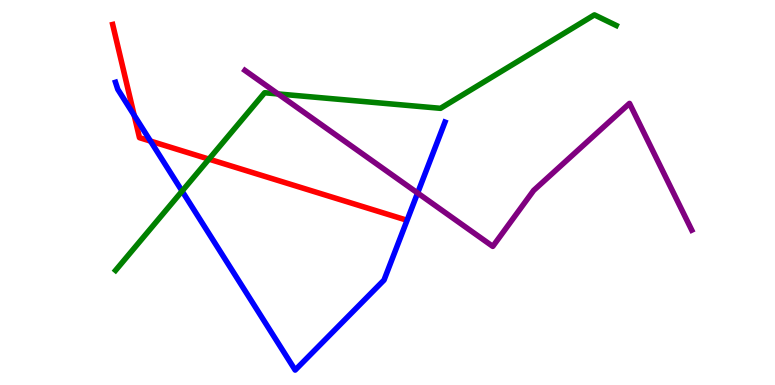[{'lines': ['blue', 'red'], 'intersections': [{'x': 1.73, 'y': 7.01}, {'x': 1.94, 'y': 6.34}]}, {'lines': ['green', 'red'], 'intersections': [{'x': 2.7, 'y': 5.87}]}, {'lines': ['purple', 'red'], 'intersections': []}, {'lines': ['blue', 'green'], 'intersections': [{'x': 2.35, 'y': 5.04}]}, {'lines': ['blue', 'purple'], 'intersections': [{'x': 5.39, 'y': 4.99}]}, {'lines': ['green', 'purple'], 'intersections': [{'x': 3.59, 'y': 7.56}]}]